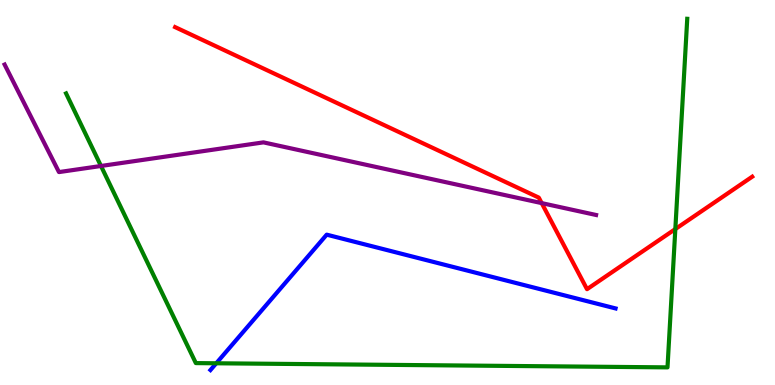[{'lines': ['blue', 'red'], 'intersections': []}, {'lines': ['green', 'red'], 'intersections': [{'x': 8.71, 'y': 4.05}]}, {'lines': ['purple', 'red'], 'intersections': [{'x': 6.99, 'y': 4.72}]}, {'lines': ['blue', 'green'], 'intersections': [{'x': 2.79, 'y': 0.564}]}, {'lines': ['blue', 'purple'], 'intersections': []}, {'lines': ['green', 'purple'], 'intersections': [{'x': 1.3, 'y': 5.69}]}]